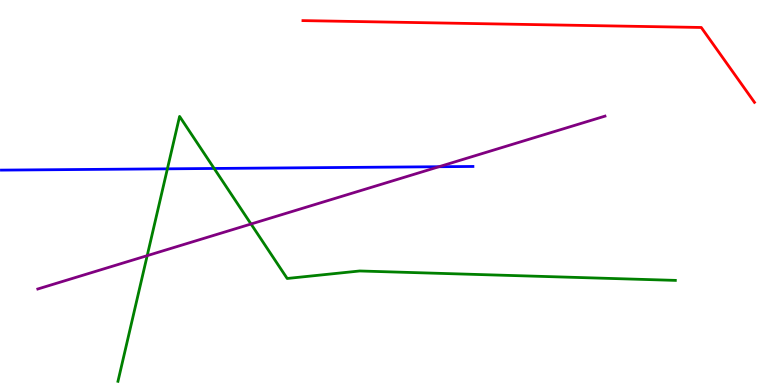[{'lines': ['blue', 'red'], 'intersections': []}, {'lines': ['green', 'red'], 'intersections': []}, {'lines': ['purple', 'red'], 'intersections': []}, {'lines': ['blue', 'green'], 'intersections': [{'x': 2.16, 'y': 5.61}, {'x': 2.76, 'y': 5.62}]}, {'lines': ['blue', 'purple'], 'intersections': [{'x': 5.66, 'y': 5.67}]}, {'lines': ['green', 'purple'], 'intersections': [{'x': 1.9, 'y': 3.36}, {'x': 3.24, 'y': 4.18}]}]